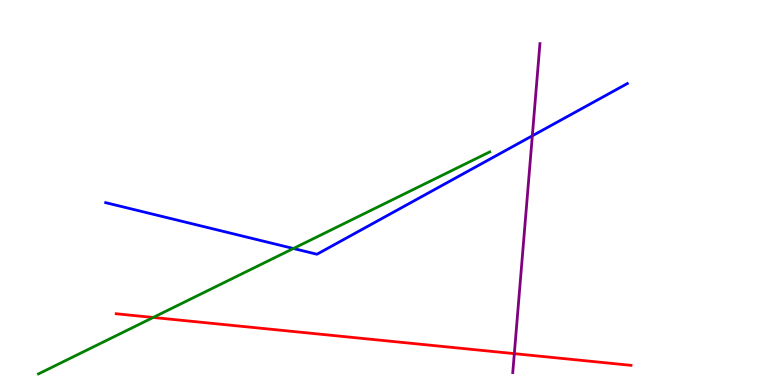[{'lines': ['blue', 'red'], 'intersections': []}, {'lines': ['green', 'red'], 'intersections': [{'x': 1.98, 'y': 1.75}]}, {'lines': ['purple', 'red'], 'intersections': [{'x': 6.64, 'y': 0.814}]}, {'lines': ['blue', 'green'], 'intersections': [{'x': 3.79, 'y': 3.55}]}, {'lines': ['blue', 'purple'], 'intersections': [{'x': 6.87, 'y': 6.47}]}, {'lines': ['green', 'purple'], 'intersections': []}]